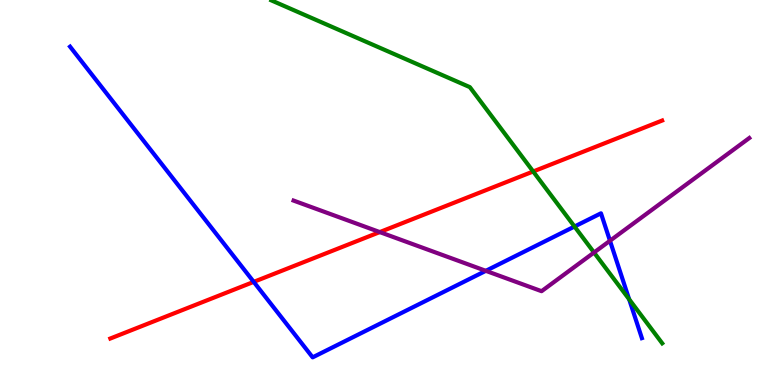[{'lines': ['blue', 'red'], 'intersections': [{'x': 3.27, 'y': 2.68}]}, {'lines': ['green', 'red'], 'intersections': [{'x': 6.88, 'y': 5.55}]}, {'lines': ['purple', 'red'], 'intersections': [{'x': 4.9, 'y': 3.97}]}, {'lines': ['blue', 'green'], 'intersections': [{'x': 7.41, 'y': 4.12}, {'x': 8.12, 'y': 2.23}]}, {'lines': ['blue', 'purple'], 'intersections': [{'x': 6.27, 'y': 2.97}, {'x': 7.87, 'y': 3.75}]}, {'lines': ['green', 'purple'], 'intersections': [{'x': 7.66, 'y': 3.44}]}]